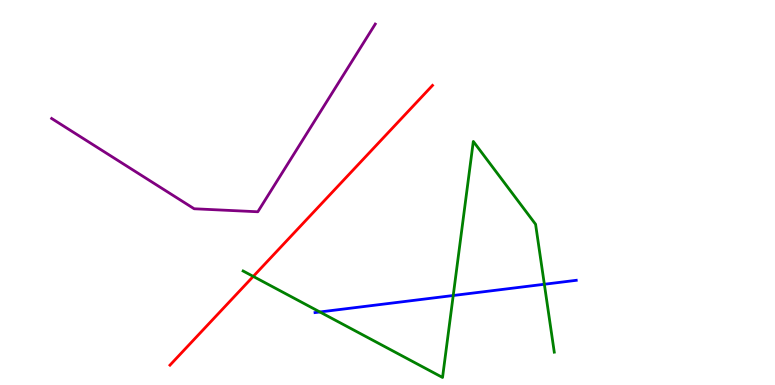[{'lines': ['blue', 'red'], 'intersections': []}, {'lines': ['green', 'red'], 'intersections': [{'x': 3.27, 'y': 2.82}]}, {'lines': ['purple', 'red'], 'intersections': []}, {'lines': ['blue', 'green'], 'intersections': [{'x': 4.13, 'y': 1.9}, {'x': 5.85, 'y': 2.32}, {'x': 7.02, 'y': 2.62}]}, {'lines': ['blue', 'purple'], 'intersections': []}, {'lines': ['green', 'purple'], 'intersections': []}]